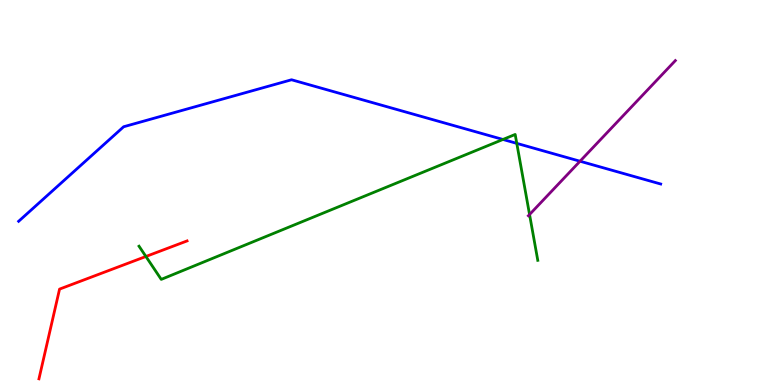[{'lines': ['blue', 'red'], 'intersections': []}, {'lines': ['green', 'red'], 'intersections': [{'x': 1.88, 'y': 3.34}]}, {'lines': ['purple', 'red'], 'intersections': []}, {'lines': ['blue', 'green'], 'intersections': [{'x': 6.49, 'y': 6.38}, {'x': 6.67, 'y': 6.28}]}, {'lines': ['blue', 'purple'], 'intersections': [{'x': 7.48, 'y': 5.81}]}, {'lines': ['green', 'purple'], 'intersections': [{'x': 6.83, 'y': 4.43}]}]